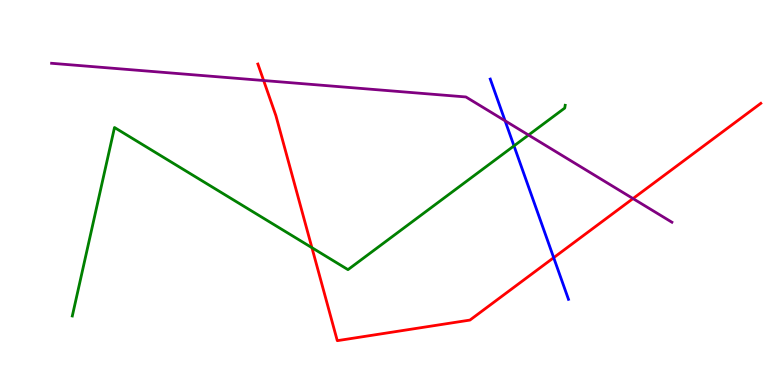[{'lines': ['blue', 'red'], 'intersections': [{'x': 7.14, 'y': 3.31}]}, {'lines': ['green', 'red'], 'intersections': [{'x': 4.02, 'y': 3.57}]}, {'lines': ['purple', 'red'], 'intersections': [{'x': 3.4, 'y': 7.91}, {'x': 8.17, 'y': 4.84}]}, {'lines': ['blue', 'green'], 'intersections': [{'x': 6.63, 'y': 6.21}]}, {'lines': ['blue', 'purple'], 'intersections': [{'x': 6.52, 'y': 6.86}]}, {'lines': ['green', 'purple'], 'intersections': [{'x': 6.82, 'y': 6.49}]}]